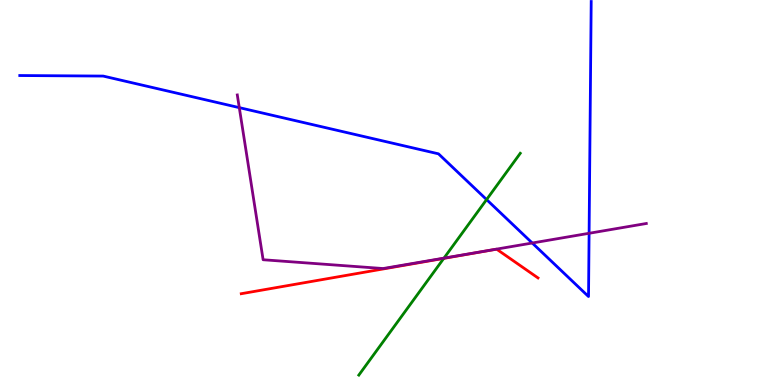[{'lines': ['blue', 'red'], 'intersections': []}, {'lines': ['green', 'red'], 'intersections': [{'x': 5.73, 'y': 3.29}]}, {'lines': ['purple', 'red'], 'intersections': []}, {'lines': ['blue', 'green'], 'intersections': [{'x': 6.28, 'y': 4.82}]}, {'lines': ['blue', 'purple'], 'intersections': [{'x': 3.09, 'y': 7.2}, {'x': 6.87, 'y': 3.69}, {'x': 7.6, 'y': 3.94}]}, {'lines': ['green', 'purple'], 'intersections': [{'x': 5.73, 'y': 3.3}]}]